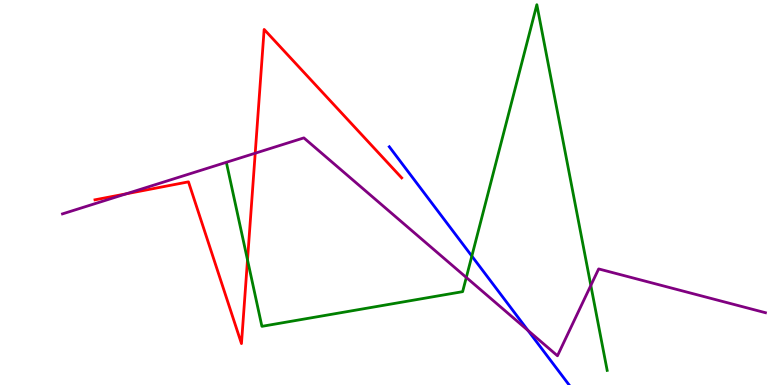[{'lines': ['blue', 'red'], 'intersections': []}, {'lines': ['green', 'red'], 'intersections': [{'x': 3.19, 'y': 3.25}]}, {'lines': ['purple', 'red'], 'intersections': [{'x': 1.63, 'y': 4.97}, {'x': 3.29, 'y': 6.02}]}, {'lines': ['blue', 'green'], 'intersections': [{'x': 6.09, 'y': 3.35}]}, {'lines': ['blue', 'purple'], 'intersections': [{'x': 6.81, 'y': 1.42}]}, {'lines': ['green', 'purple'], 'intersections': [{'x': 6.02, 'y': 2.79}, {'x': 7.62, 'y': 2.59}]}]